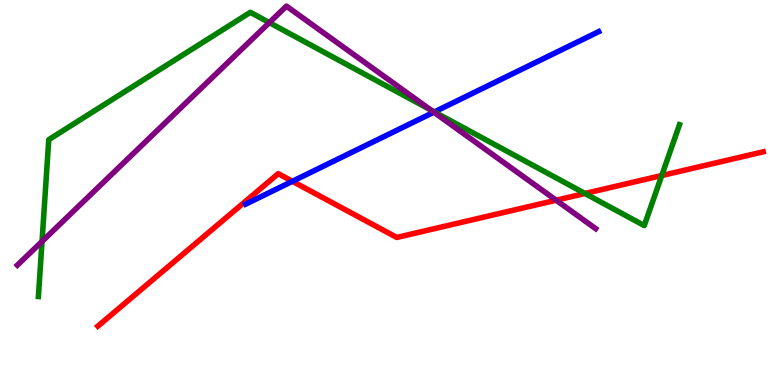[{'lines': ['blue', 'red'], 'intersections': [{'x': 3.77, 'y': 5.29}]}, {'lines': ['green', 'red'], 'intersections': [{'x': 7.55, 'y': 4.97}, {'x': 8.54, 'y': 5.44}]}, {'lines': ['purple', 'red'], 'intersections': [{'x': 7.18, 'y': 4.8}]}, {'lines': ['blue', 'green'], 'intersections': [{'x': 5.6, 'y': 7.09}]}, {'lines': ['blue', 'purple'], 'intersections': [{'x': 5.6, 'y': 7.09}]}, {'lines': ['green', 'purple'], 'intersections': [{'x': 0.542, 'y': 3.73}, {'x': 3.48, 'y': 9.41}, {'x': 5.56, 'y': 7.14}]}]